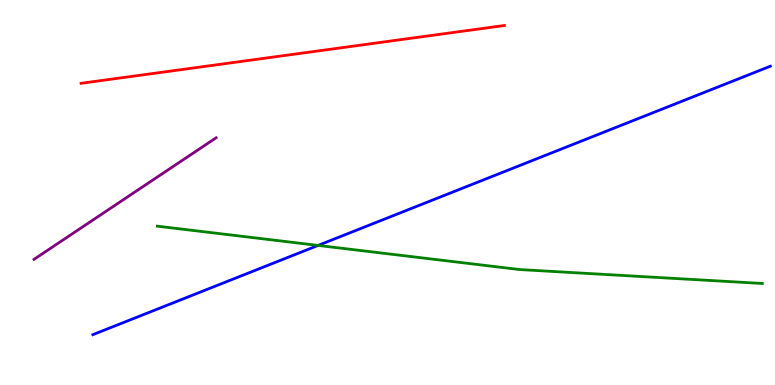[{'lines': ['blue', 'red'], 'intersections': []}, {'lines': ['green', 'red'], 'intersections': []}, {'lines': ['purple', 'red'], 'intersections': []}, {'lines': ['blue', 'green'], 'intersections': [{'x': 4.1, 'y': 3.63}]}, {'lines': ['blue', 'purple'], 'intersections': []}, {'lines': ['green', 'purple'], 'intersections': []}]